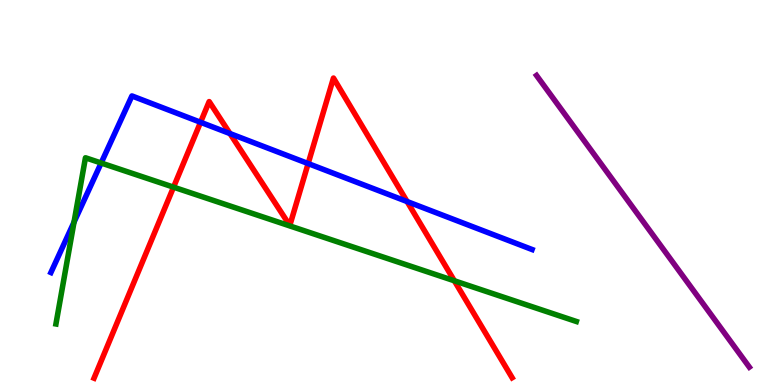[{'lines': ['blue', 'red'], 'intersections': [{'x': 2.59, 'y': 6.82}, {'x': 2.97, 'y': 6.53}, {'x': 3.98, 'y': 5.75}, {'x': 5.25, 'y': 4.77}]}, {'lines': ['green', 'red'], 'intersections': [{'x': 2.24, 'y': 5.14}, {'x': 5.86, 'y': 2.71}]}, {'lines': ['purple', 'red'], 'intersections': []}, {'lines': ['blue', 'green'], 'intersections': [{'x': 0.955, 'y': 4.23}, {'x': 1.31, 'y': 5.77}]}, {'lines': ['blue', 'purple'], 'intersections': []}, {'lines': ['green', 'purple'], 'intersections': []}]